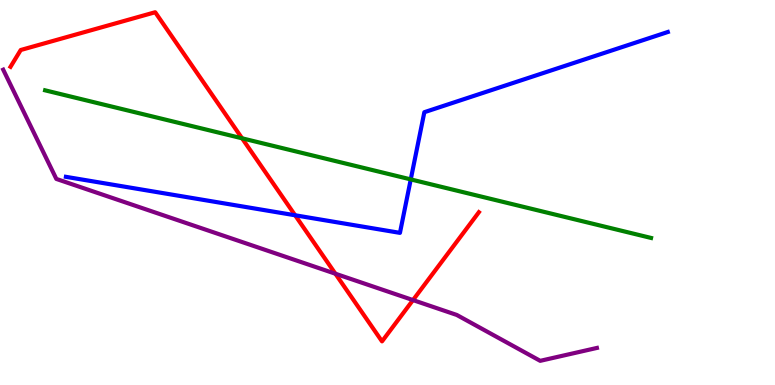[{'lines': ['blue', 'red'], 'intersections': [{'x': 3.81, 'y': 4.41}]}, {'lines': ['green', 'red'], 'intersections': [{'x': 3.12, 'y': 6.41}]}, {'lines': ['purple', 'red'], 'intersections': [{'x': 4.33, 'y': 2.89}, {'x': 5.33, 'y': 2.21}]}, {'lines': ['blue', 'green'], 'intersections': [{'x': 5.3, 'y': 5.34}]}, {'lines': ['blue', 'purple'], 'intersections': []}, {'lines': ['green', 'purple'], 'intersections': []}]